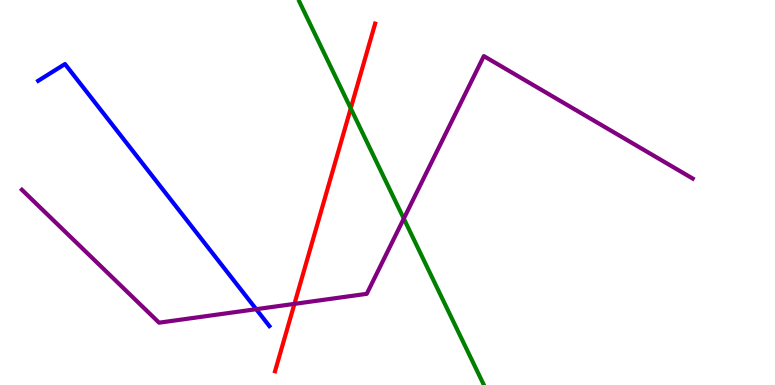[{'lines': ['blue', 'red'], 'intersections': []}, {'lines': ['green', 'red'], 'intersections': [{'x': 4.53, 'y': 7.19}]}, {'lines': ['purple', 'red'], 'intersections': [{'x': 3.8, 'y': 2.11}]}, {'lines': ['blue', 'green'], 'intersections': []}, {'lines': ['blue', 'purple'], 'intersections': [{'x': 3.31, 'y': 1.97}]}, {'lines': ['green', 'purple'], 'intersections': [{'x': 5.21, 'y': 4.32}]}]